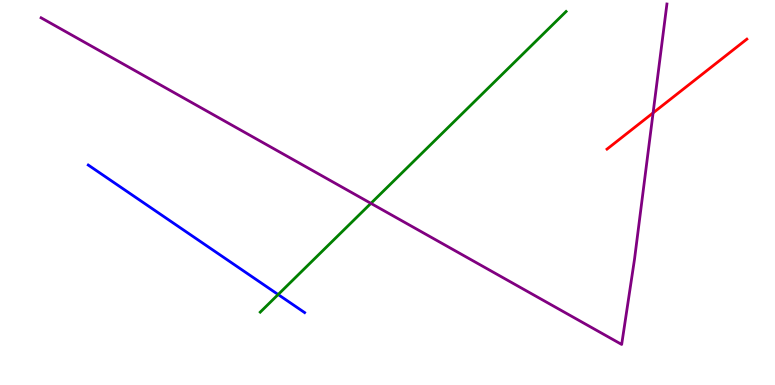[{'lines': ['blue', 'red'], 'intersections': []}, {'lines': ['green', 'red'], 'intersections': []}, {'lines': ['purple', 'red'], 'intersections': [{'x': 8.43, 'y': 7.07}]}, {'lines': ['blue', 'green'], 'intersections': [{'x': 3.59, 'y': 2.35}]}, {'lines': ['blue', 'purple'], 'intersections': []}, {'lines': ['green', 'purple'], 'intersections': [{'x': 4.79, 'y': 4.72}]}]